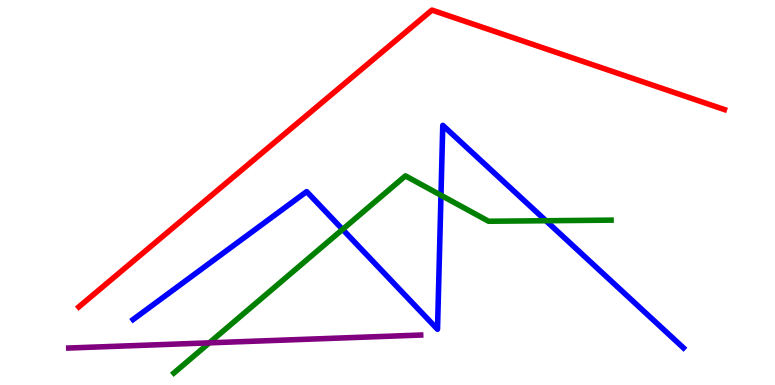[{'lines': ['blue', 'red'], 'intersections': []}, {'lines': ['green', 'red'], 'intersections': []}, {'lines': ['purple', 'red'], 'intersections': []}, {'lines': ['blue', 'green'], 'intersections': [{'x': 4.42, 'y': 4.04}, {'x': 5.69, 'y': 4.93}, {'x': 7.04, 'y': 4.27}]}, {'lines': ['blue', 'purple'], 'intersections': []}, {'lines': ['green', 'purple'], 'intersections': [{'x': 2.7, 'y': 1.1}]}]